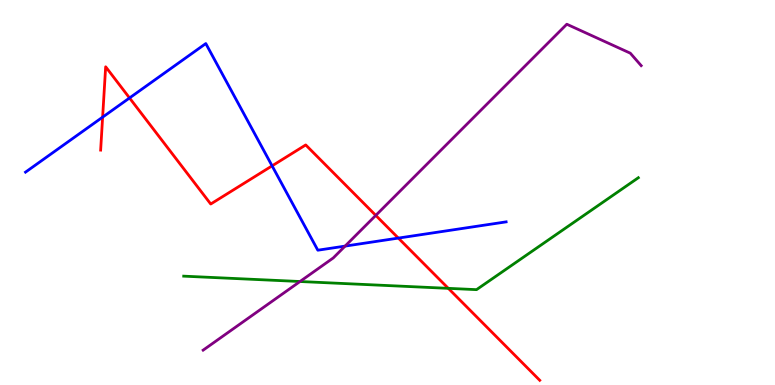[{'lines': ['blue', 'red'], 'intersections': [{'x': 1.32, 'y': 6.96}, {'x': 1.67, 'y': 7.46}, {'x': 3.51, 'y': 5.69}, {'x': 5.14, 'y': 3.82}]}, {'lines': ['green', 'red'], 'intersections': [{'x': 5.78, 'y': 2.51}]}, {'lines': ['purple', 'red'], 'intersections': [{'x': 4.85, 'y': 4.41}]}, {'lines': ['blue', 'green'], 'intersections': []}, {'lines': ['blue', 'purple'], 'intersections': [{'x': 4.45, 'y': 3.61}]}, {'lines': ['green', 'purple'], 'intersections': [{'x': 3.87, 'y': 2.69}]}]